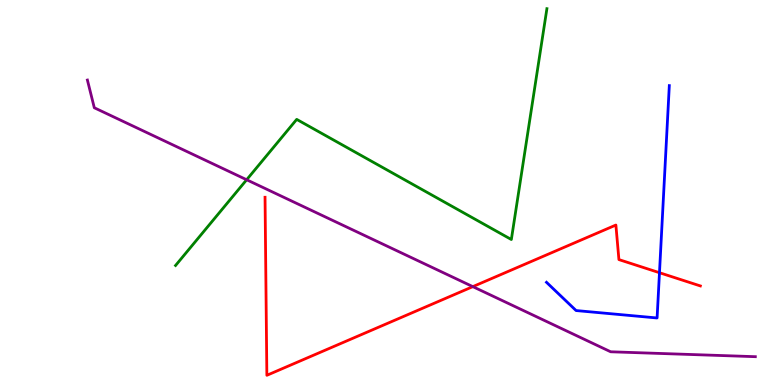[{'lines': ['blue', 'red'], 'intersections': [{'x': 8.51, 'y': 2.92}]}, {'lines': ['green', 'red'], 'intersections': []}, {'lines': ['purple', 'red'], 'intersections': [{'x': 6.1, 'y': 2.55}]}, {'lines': ['blue', 'green'], 'intersections': []}, {'lines': ['blue', 'purple'], 'intersections': []}, {'lines': ['green', 'purple'], 'intersections': [{'x': 3.18, 'y': 5.33}]}]